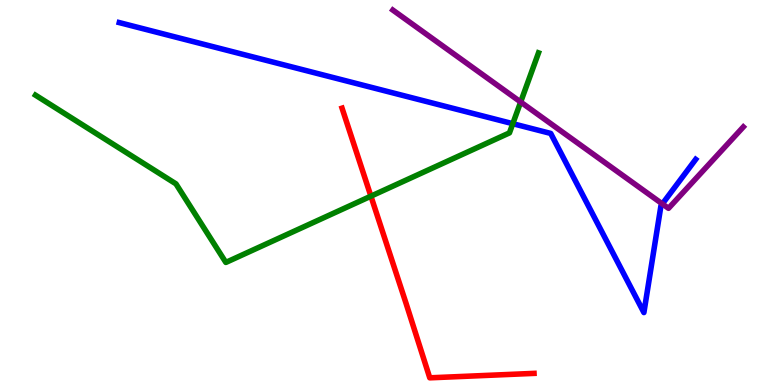[{'lines': ['blue', 'red'], 'intersections': []}, {'lines': ['green', 'red'], 'intersections': [{'x': 4.79, 'y': 4.9}]}, {'lines': ['purple', 'red'], 'intersections': []}, {'lines': ['blue', 'green'], 'intersections': [{'x': 6.62, 'y': 6.79}]}, {'lines': ['blue', 'purple'], 'intersections': [{'x': 8.55, 'y': 4.7}]}, {'lines': ['green', 'purple'], 'intersections': [{'x': 6.72, 'y': 7.35}]}]